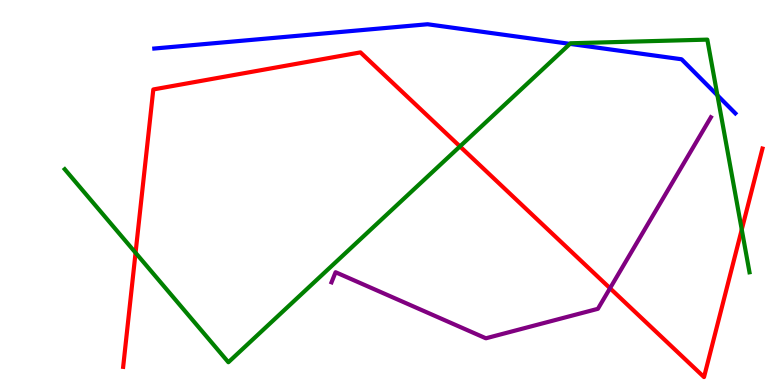[{'lines': ['blue', 'red'], 'intersections': []}, {'lines': ['green', 'red'], 'intersections': [{'x': 1.75, 'y': 3.43}, {'x': 5.93, 'y': 6.2}, {'x': 9.57, 'y': 4.04}]}, {'lines': ['purple', 'red'], 'intersections': [{'x': 7.87, 'y': 2.51}]}, {'lines': ['blue', 'green'], 'intersections': [{'x': 7.35, 'y': 8.86}, {'x': 9.26, 'y': 7.52}]}, {'lines': ['blue', 'purple'], 'intersections': []}, {'lines': ['green', 'purple'], 'intersections': []}]